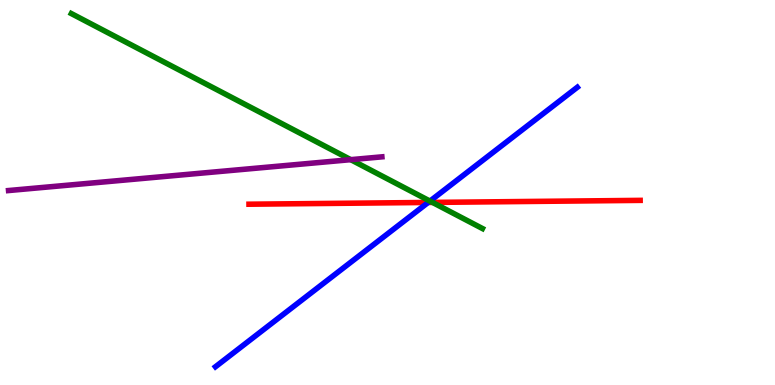[{'lines': ['blue', 'red'], 'intersections': [{'x': 5.53, 'y': 4.74}]}, {'lines': ['green', 'red'], 'intersections': [{'x': 5.58, 'y': 4.74}]}, {'lines': ['purple', 'red'], 'intersections': []}, {'lines': ['blue', 'green'], 'intersections': [{'x': 5.55, 'y': 4.78}]}, {'lines': ['blue', 'purple'], 'intersections': []}, {'lines': ['green', 'purple'], 'intersections': [{'x': 4.53, 'y': 5.85}]}]